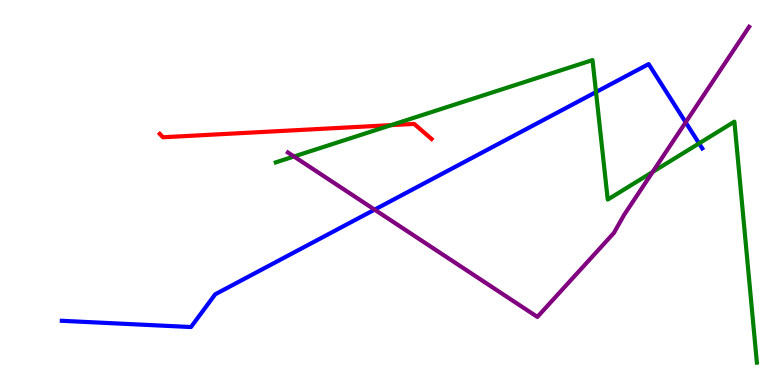[{'lines': ['blue', 'red'], 'intersections': []}, {'lines': ['green', 'red'], 'intersections': [{'x': 5.05, 'y': 6.75}]}, {'lines': ['purple', 'red'], 'intersections': []}, {'lines': ['blue', 'green'], 'intersections': [{'x': 7.69, 'y': 7.61}, {'x': 9.02, 'y': 6.28}]}, {'lines': ['blue', 'purple'], 'intersections': [{'x': 4.83, 'y': 4.55}, {'x': 8.85, 'y': 6.82}]}, {'lines': ['green', 'purple'], 'intersections': [{'x': 3.79, 'y': 5.94}, {'x': 8.42, 'y': 5.53}]}]